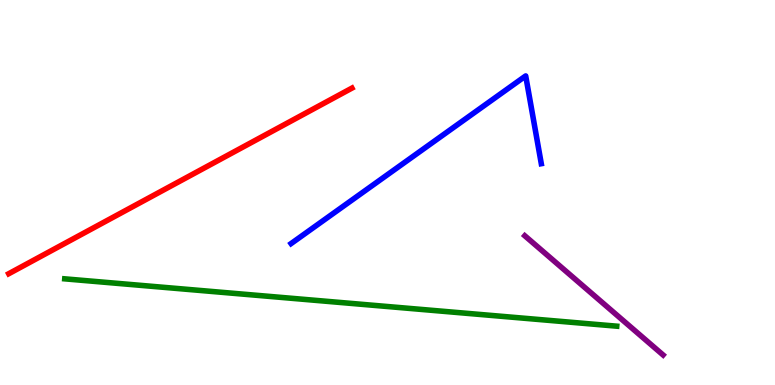[{'lines': ['blue', 'red'], 'intersections': []}, {'lines': ['green', 'red'], 'intersections': []}, {'lines': ['purple', 'red'], 'intersections': []}, {'lines': ['blue', 'green'], 'intersections': []}, {'lines': ['blue', 'purple'], 'intersections': []}, {'lines': ['green', 'purple'], 'intersections': []}]